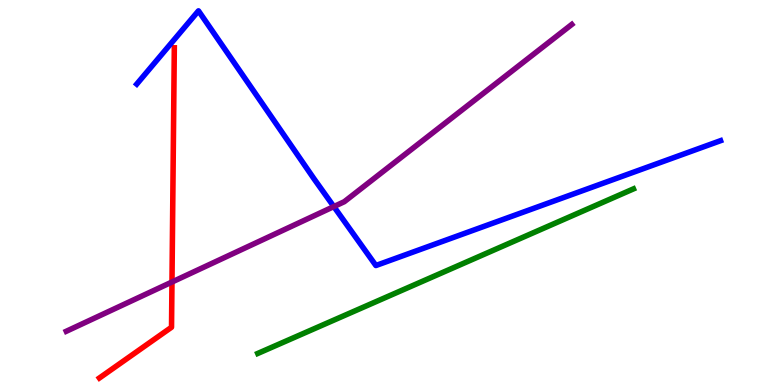[{'lines': ['blue', 'red'], 'intersections': []}, {'lines': ['green', 'red'], 'intersections': []}, {'lines': ['purple', 'red'], 'intersections': [{'x': 2.22, 'y': 2.67}]}, {'lines': ['blue', 'green'], 'intersections': []}, {'lines': ['blue', 'purple'], 'intersections': [{'x': 4.31, 'y': 4.63}]}, {'lines': ['green', 'purple'], 'intersections': []}]